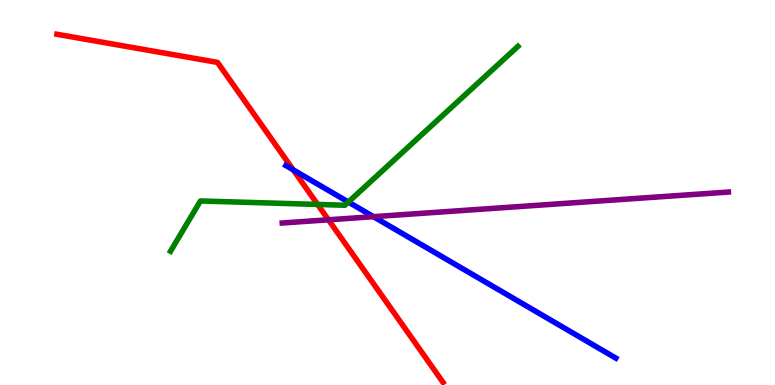[{'lines': ['blue', 'red'], 'intersections': [{'x': 3.78, 'y': 5.59}]}, {'lines': ['green', 'red'], 'intersections': [{'x': 4.1, 'y': 4.69}]}, {'lines': ['purple', 'red'], 'intersections': [{'x': 4.24, 'y': 4.29}]}, {'lines': ['blue', 'green'], 'intersections': [{'x': 4.5, 'y': 4.75}]}, {'lines': ['blue', 'purple'], 'intersections': [{'x': 4.82, 'y': 4.37}]}, {'lines': ['green', 'purple'], 'intersections': []}]